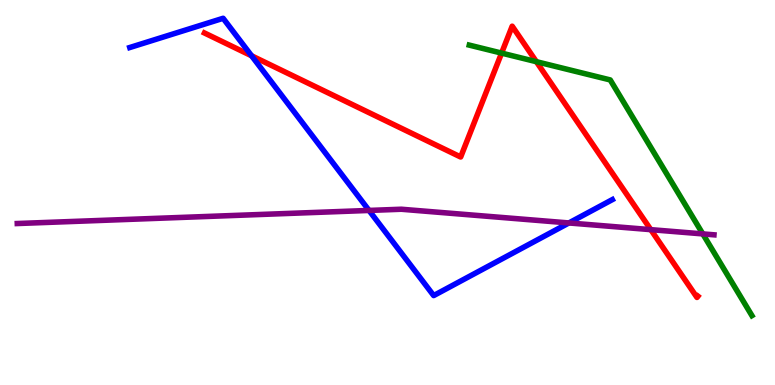[{'lines': ['blue', 'red'], 'intersections': [{'x': 3.25, 'y': 8.55}]}, {'lines': ['green', 'red'], 'intersections': [{'x': 6.47, 'y': 8.62}, {'x': 6.92, 'y': 8.4}]}, {'lines': ['purple', 'red'], 'intersections': [{'x': 8.4, 'y': 4.04}]}, {'lines': ['blue', 'green'], 'intersections': []}, {'lines': ['blue', 'purple'], 'intersections': [{'x': 4.76, 'y': 4.53}, {'x': 7.34, 'y': 4.21}]}, {'lines': ['green', 'purple'], 'intersections': [{'x': 9.07, 'y': 3.92}]}]